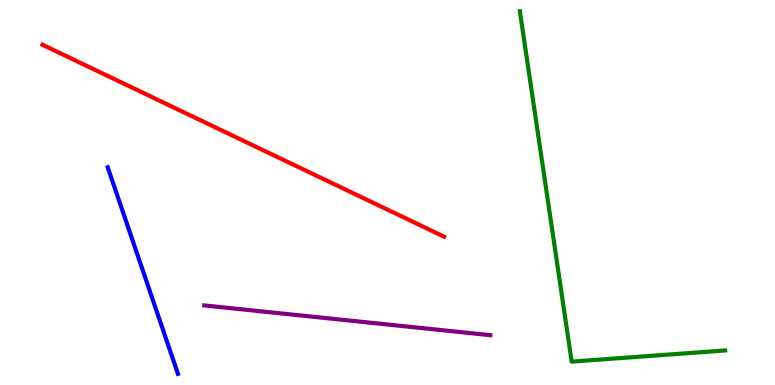[{'lines': ['blue', 'red'], 'intersections': []}, {'lines': ['green', 'red'], 'intersections': []}, {'lines': ['purple', 'red'], 'intersections': []}, {'lines': ['blue', 'green'], 'intersections': []}, {'lines': ['blue', 'purple'], 'intersections': []}, {'lines': ['green', 'purple'], 'intersections': []}]